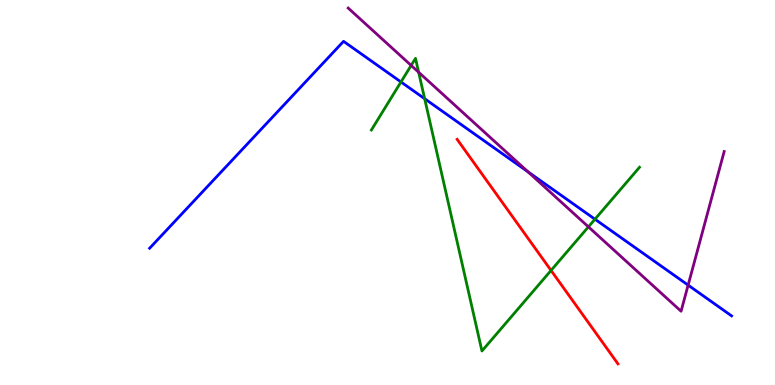[{'lines': ['blue', 'red'], 'intersections': []}, {'lines': ['green', 'red'], 'intersections': [{'x': 7.11, 'y': 2.98}]}, {'lines': ['purple', 'red'], 'intersections': []}, {'lines': ['blue', 'green'], 'intersections': [{'x': 5.17, 'y': 7.87}, {'x': 5.48, 'y': 7.44}, {'x': 7.68, 'y': 4.31}]}, {'lines': ['blue', 'purple'], 'intersections': [{'x': 6.81, 'y': 5.54}, {'x': 8.88, 'y': 2.59}]}, {'lines': ['green', 'purple'], 'intersections': [{'x': 5.31, 'y': 8.3}, {'x': 5.4, 'y': 8.12}, {'x': 7.59, 'y': 4.11}]}]